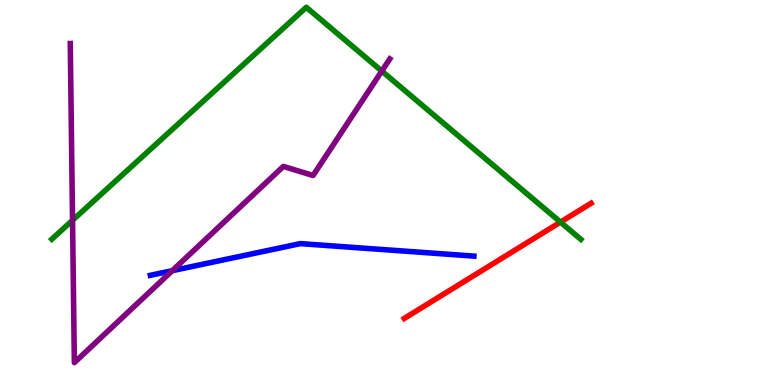[{'lines': ['blue', 'red'], 'intersections': []}, {'lines': ['green', 'red'], 'intersections': [{'x': 7.23, 'y': 4.23}]}, {'lines': ['purple', 'red'], 'intersections': []}, {'lines': ['blue', 'green'], 'intersections': []}, {'lines': ['blue', 'purple'], 'intersections': [{'x': 2.22, 'y': 2.97}]}, {'lines': ['green', 'purple'], 'intersections': [{'x': 0.936, 'y': 4.28}, {'x': 4.93, 'y': 8.15}]}]